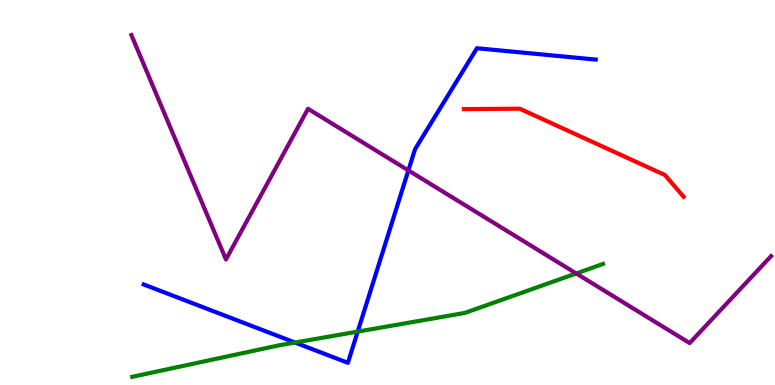[{'lines': ['blue', 'red'], 'intersections': []}, {'lines': ['green', 'red'], 'intersections': []}, {'lines': ['purple', 'red'], 'intersections': []}, {'lines': ['blue', 'green'], 'intersections': [{'x': 3.81, 'y': 1.1}, {'x': 4.62, 'y': 1.39}]}, {'lines': ['blue', 'purple'], 'intersections': [{'x': 5.27, 'y': 5.57}]}, {'lines': ['green', 'purple'], 'intersections': [{'x': 7.44, 'y': 2.9}]}]